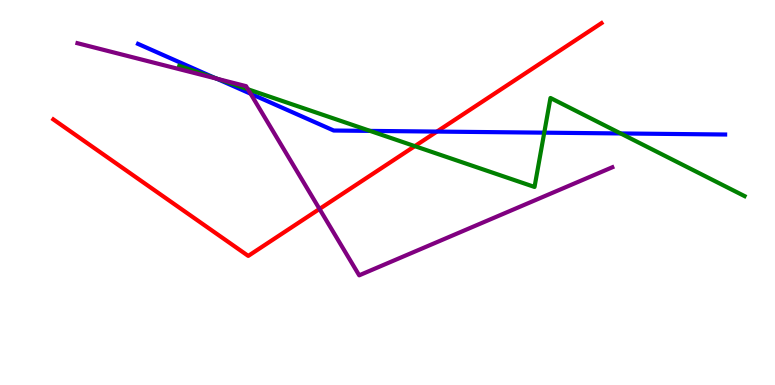[{'lines': ['blue', 'red'], 'intersections': [{'x': 5.64, 'y': 6.58}]}, {'lines': ['green', 'red'], 'intersections': [{'x': 5.35, 'y': 6.2}]}, {'lines': ['purple', 'red'], 'intersections': [{'x': 4.12, 'y': 4.57}]}, {'lines': ['blue', 'green'], 'intersections': [{'x': 2.78, 'y': 7.97}, {'x': 4.78, 'y': 6.6}, {'x': 7.02, 'y': 6.55}, {'x': 8.01, 'y': 6.53}]}, {'lines': ['blue', 'purple'], 'intersections': [{'x': 2.79, 'y': 7.96}, {'x': 3.23, 'y': 7.57}]}, {'lines': ['green', 'purple'], 'intersections': [{'x': 2.81, 'y': 7.95}, {'x': 3.2, 'y': 7.68}]}]